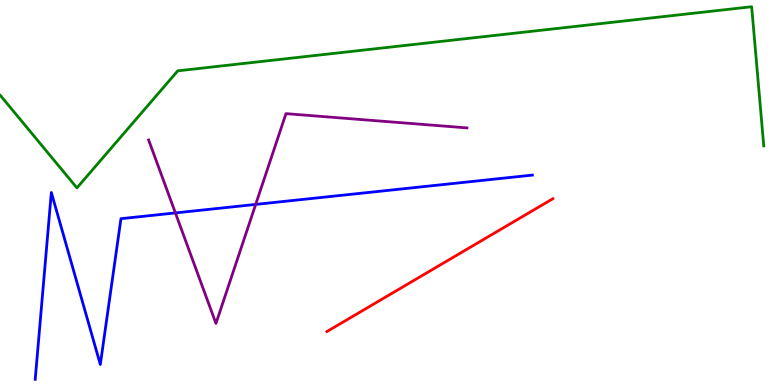[{'lines': ['blue', 'red'], 'intersections': []}, {'lines': ['green', 'red'], 'intersections': []}, {'lines': ['purple', 'red'], 'intersections': []}, {'lines': ['blue', 'green'], 'intersections': []}, {'lines': ['blue', 'purple'], 'intersections': [{'x': 2.26, 'y': 4.47}, {'x': 3.3, 'y': 4.69}]}, {'lines': ['green', 'purple'], 'intersections': []}]